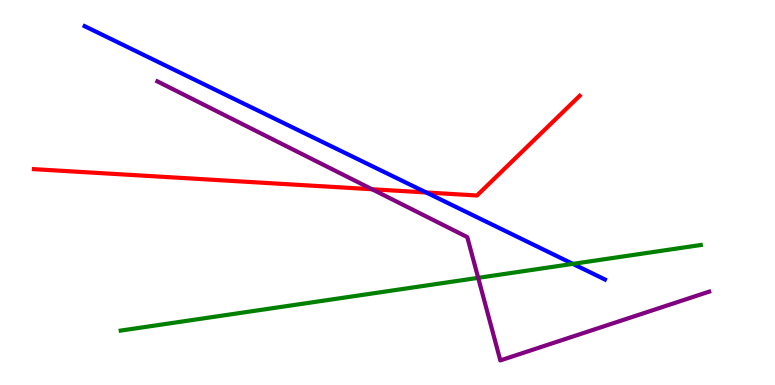[{'lines': ['blue', 'red'], 'intersections': [{'x': 5.5, 'y': 5.0}]}, {'lines': ['green', 'red'], 'intersections': []}, {'lines': ['purple', 'red'], 'intersections': [{'x': 4.8, 'y': 5.08}]}, {'lines': ['blue', 'green'], 'intersections': [{'x': 7.39, 'y': 3.15}]}, {'lines': ['blue', 'purple'], 'intersections': []}, {'lines': ['green', 'purple'], 'intersections': [{'x': 6.17, 'y': 2.78}]}]